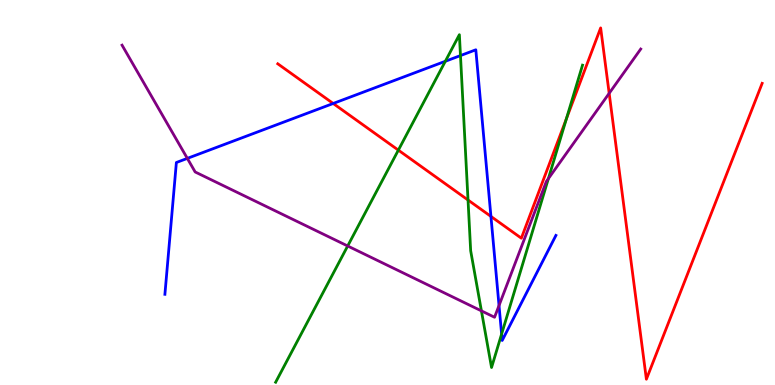[{'lines': ['blue', 'red'], 'intersections': [{'x': 4.3, 'y': 7.31}, {'x': 6.33, 'y': 4.38}]}, {'lines': ['green', 'red'], 'intersections': [{'x': 5.14, 'y': 6.1}, {'x': 6.04, 'y': 4.8}, {'x': 7.31, 'y': 6.92}]}, {'lines': ['purple', 'red'], 'intersections': [{'x': 7.86, 'y': 7.58}]}, {'lines': ['blue', 'green'], 'intersections': [{'x': 5.75, 'y': 8.41}, {'x': 5.94, 'y': 8.56}, {'x': 6.47, 'y': 1.32}]}, {'lines': ['blue', 'purple'], 'intersections': [{'x': 2.42, 'y': 5.89}, {'x': 6.44, 'y': 2.06}]}, {'lines': ['green', 'purple'], 'intersections': [{'x': 4.49, 'y': 3.61}, {'x': 6.21, 'y': 1.93}, {'x': 7.08, 'y': 5.36}]}]